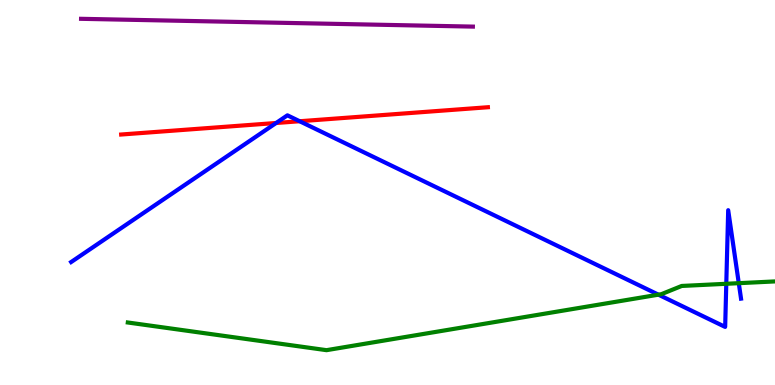[{'lines': ['blue', 'red'], 'intersections': [{'x': 3.56, 'y': 6.81}, {'x': 3.87, 'y': 6.85}]}, {'lines': ['green', 'red'], 'intersections': []}, {'lines': ['purple', 'red'], 'intersections': []}, {'lines': ['blue', 'green'], 'intersections': [{'x': 8.5, 'y': 2.35}, {'x': 9.37, 'y': 2.63}, {'x': 9.53, 'y': 2.64}]}, {'lines': ['blue', 'purple'], 'intersections': []}, {'lines': ['green', 'purple'], 'intersections': []}]